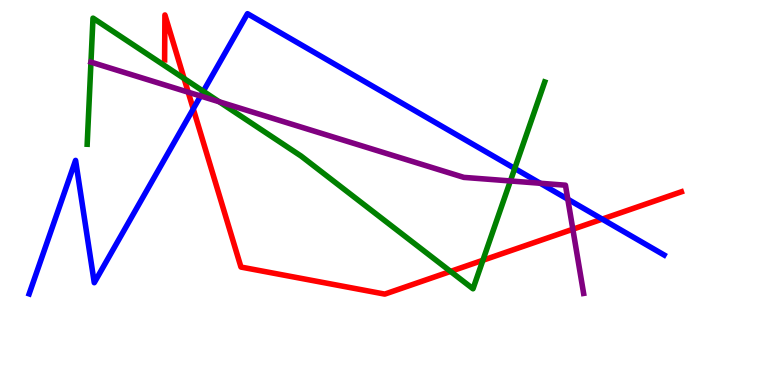[{'lines': ['blue', 'red'], 'intersections': [{'x': 2.49, 'y': 7.17}, {'x': 7.77, 'y': 4.31}]}, {'lines': ['green', 'red'], 'intersections': [{'x': 2.38, 'y': 7.96}, {'x': 5.81, 'y': 2.95}, {'x': 6.23, 'y': 3.24}]}, {'lines': ['purple', 'red'], 'intersections': [{'x': 2.43, 'y': 7.61}, {'x': 7.39, 'y': 4.05}]}, {'lines': ['blue', 'green'], 'intersections': [{'x': 2.62, 'y': 7.63}, {'x': 6.64, 'y': 5.62}]}, {'lines': ['blue', 'purple'], 'intersections': [{'x': 2.59, 'y': 7.51}, {'x': 6.97, 'y': 5.24}, {'x': 7.33, 'y': 4.83}]}, {'lines': ['green', 'purple'], 'intersections': [{'x': 1.17, 'y': 8.39}, {'x': 2.83, 'y': 7.36}, {'x': 6.59, 'y': 5.3}]}]